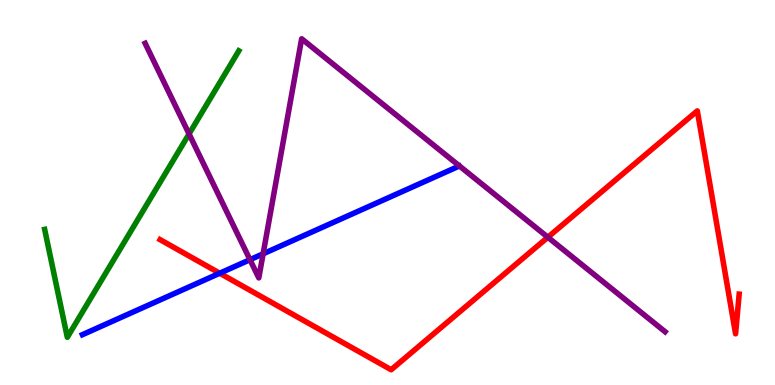[{'lines': ['blue', 'red'], 'intersections': [{'x': 2.84, 'y': 2.9}]}, {'lines': ['green', 'red'], 'intersections': []}, {'lines': ['purple', 'red'], 'intersections': [{'x': 7.07, 'y': 3.84}]}, {'lines': ['blue', 'green'], 'intersections': []}, {'lines': ['blue', 'purple'], 'intersections': [{'x': 3.23, 'y': 3.25}, {'x': 3.4, 'y': 3.41}]}, {'lines': ['green', 'purple'], 'intersections': [{'x': 2.44, 'y': 6.52}]}]